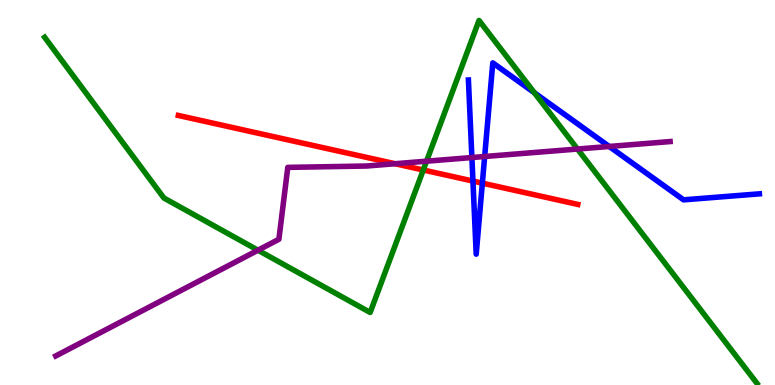[{'lines': ['blue', 'red'], 'intersections': [{'x': 6.1, 'y': 5.3}, {'x': 6.22, 'y': 5.24}]}, {'lines': ['green', 'red'], 'intersections': [{'x': 5.46, 'y': 5.58}]}, {'lines': ['purple', 'red'], 'intersections': [{'x': 5.1, 'y': 5.75}]}, {'lines': ['blue', 'green'], 'intersections': [{'x': 6.9, 'y': 7.59}]}, {'lines': ['blue', 'purple'], 'intersections': [{'x': 6.09, 'y': 5.91}, {'x': 6.25, 'y': 5.93}, {'x': 7.86, 'y': 6.2}]}, {'lines': ['green', 'purple'], 'intersections': [{'x': 3.33, 'y': 3.5}, {'x': 5.5, 'y': 5.81}, {'x': 7.45, 'y': 6.13}]}]